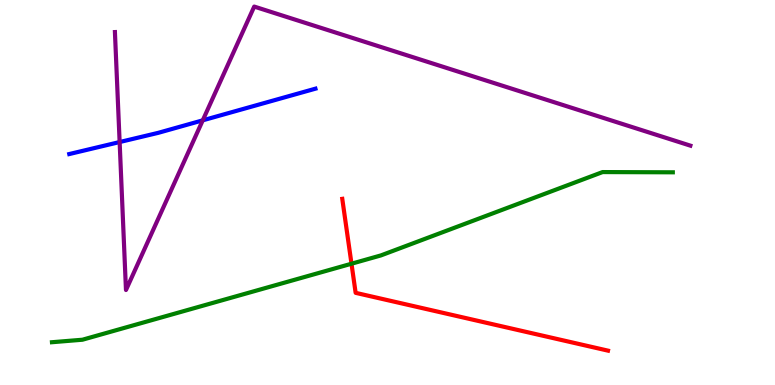[{'lines': ['blue', 'red'], 'intersections': []}, {'lines': ['green', 'red'], 'intersections': [{'x': 4.54, 'y': 3.15}]}, {'lines': ['purple', 'red'], 'intersections': []}, {'lines': ['blue', 'green'], 'intersections': []}, {'lines': ['blue', 'purple'], 'intersections': [{'x': 1.54, 'y': 6.31}, {'x': 2.62, 'y': 6.87}]}, {'lines': ['green', 'purple'], 'intersections': []}]